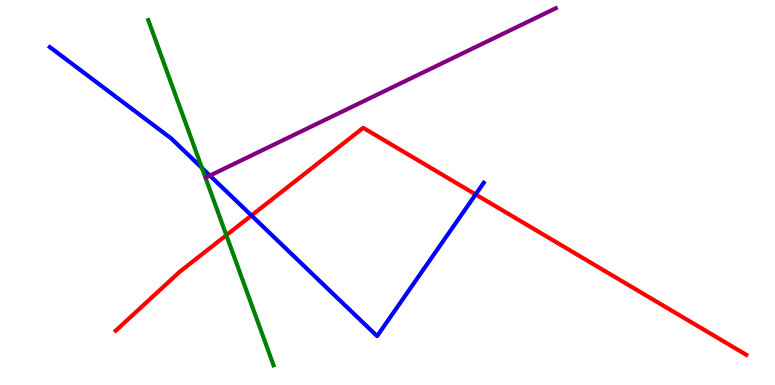[{'lines': ['blue', 'red'], 'intersections': [{'x': 3.24, 'y': 4.4}, {'x': 6.14, 'y': 4.95}]}, {'lines': ['green', 'red'], 'intersections': [{'x': 2.92, 'y': 3.89}]}, {'lines': ['purple', 'red'], 'intersections': []}, {'lines': ['blue', 'green'], 'intersections': [{'x': 2.61, 'y': 5.64}]}, {'lines': ['blue', 'purple'], 'intersections': [{'x': 2.71, 'y': 5.44}]}, {'lines': ['green', 'purple'], 'intersections': []}]